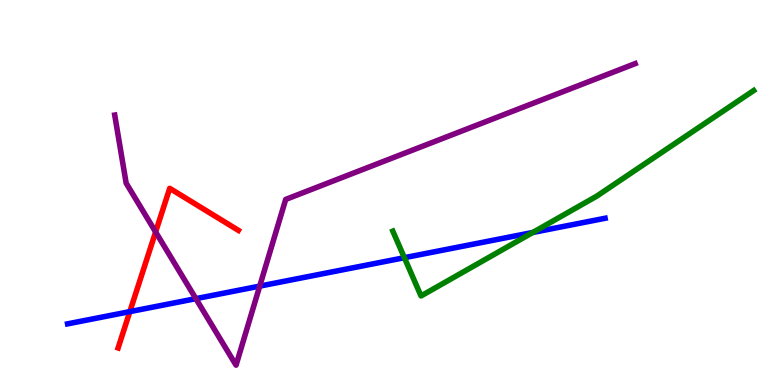[{'lines': ['blue', 'red'], 'intersections': [{'x': 1.68, 'y': 1.91}]}, {'lines': ['green', 'red'], 'intersections': []}, {'lines': ['purple', 'red'], 'intersections': [{'x': 2.01, 'y': 3.98}]}, {'lines': ['blue', 'green'], 'intersections': [{'x': 5.22, 'y': 3.31}, {'x': 6.87, 'y': 3.96}]}, {'lines': ['blue', 'purple'], 'intersections': [{'x': 2.53, 'y': 2.24}, {'x': 3.35, 'y': 2.57}]}, {'lines': ['green', 'purple'], 'intersections': []}]